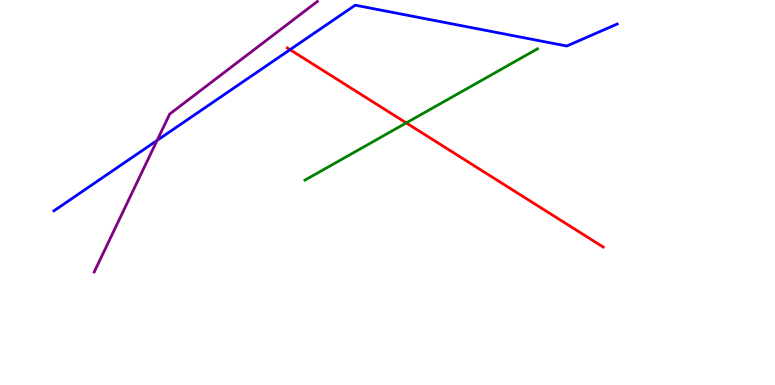[{'lines': ['blue', 'red'], 'intersections': [{'x': 3.74, 'y': 8.71}]}, {'lines': ['green', 'red'], 'intersections': [{'x': 5.24, 'y': 6.81}]}, {'lines': ['purple', 'red'], 'intersections': []}, {'lines': ['blue', 'green'], 'intersections': []}, {'lines': ['blue', 'purple'], 'intersections': [{'x': 2.03, 'y': 6.35}]}, {'lines': ['green', 'purple'], 'intersections': []}]